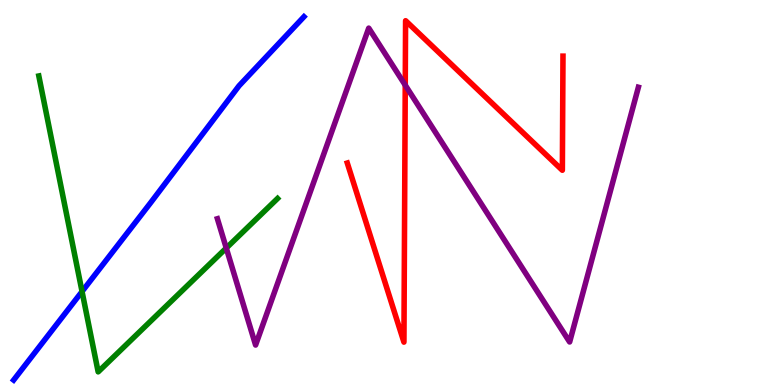[{'lines': ['blue', 'red'], 'intersections': []}, {'lines': ['green', 'red'], 'intersections': []}, {'lines': ['purple', 'red'], 'intersections': [{'x': 5.23, 'y': 7.79}]}, {'lines': ['blue', 'green'], 'intersections': [{'x': 1.06, 'y': 2.43}]}, {'lines': ['blue', 'purple'], 'intersections': []}, {'lines': ['green', 'purple'], 'intersections': [{'x': 2.92, 'y': 3.56}]}]